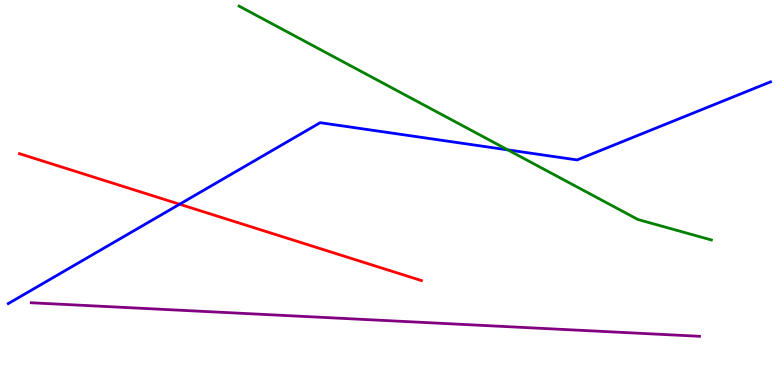[{'lines': ['blue', 'red'], 'intersections': [{'x': 2.32, 'y': 4.7}]}, {'lines': ['green', 'red'], 'intersections': []}, {'lines': ['purple', 'red'], 'intersections': []}, {'lines': ['blue', 'green'], 'intersections': [{'x': 6.55, 'y': 6.11}]}, {'lines': ['blue', 'purple'], 'intersections': []}, {'lines': ['green', 'purple'], 'intersections': []}]